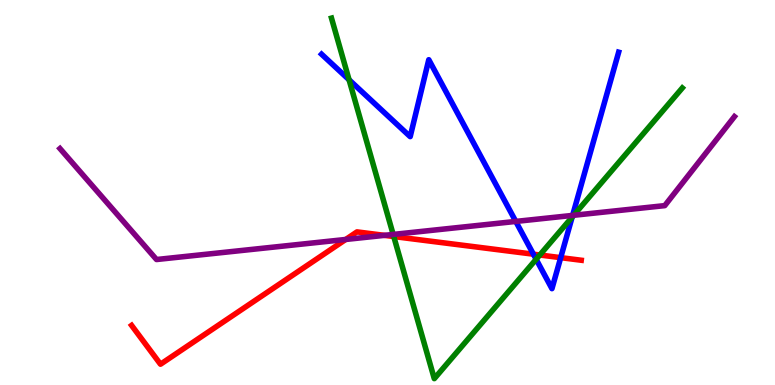[{'lines': ['blue', 'red'], 'intersections': [{'x': 6.88, 'y': 3.4}, {'x': 7.23, 'y': 3.31}]}, {'lines': ['green', 'red'], 'intersections': [{'x': 5.08, 'y': 3.86}, {'x': 6.97, 'y': 3.38}]}, {'lines': ['purple', 'red'], 'intersections': [{'x': 4.46, 'y': 3.78}, {'x': 4.96, 'y': 3.89}]}, {'lines': ['blue', 'green'], 'intersections': [{'x': 4.5, 'y': 7.93}, {'x': 6.92, 'y': 3.27}, {'x': 7.38, 'y': 4.36}]}, {'lines': ['blue', 'purple'], 'intersections': [{'x': 6.66, 'y': 4.25}, {'x': 7.39, 'y': 4.41}]}, {'lines': ['green', 'purple'], 'intersections': [{'x': 5.07, 'y': 3.91}, {'x': 7.4, 'y': 4.41}]}]